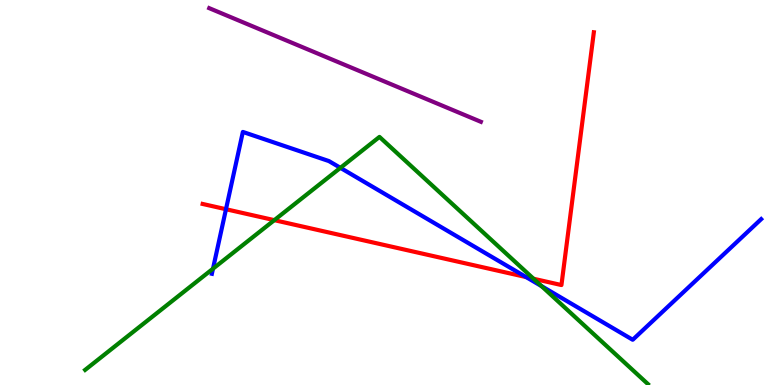[{'lines': ['blue', 'red'], 'intersections': [{'x': 2.92, 'y': 4.57}, {'x': 6.79, 'y': 2.8}]}, {'lines': ['green', 'red'], 'intersections': [{'x': 3.54, 'y': 4.28}, {'x': 6.88, 'y': 2.76}]}, {'lines': ['purple', 'red'], 'intersections': []}, {'lines': ['blue', 'green'], 'intersections': [{'x': 2.75, 'y': 3.02}, {'x': 4.39, 'y': 5.64}, {'x': 6.99, 'y': 2.57}]}, {'lines': ['blue', 'purple'], 'intersections': []}, {'lines': ['green', 'purple'], 'intersections': []}]